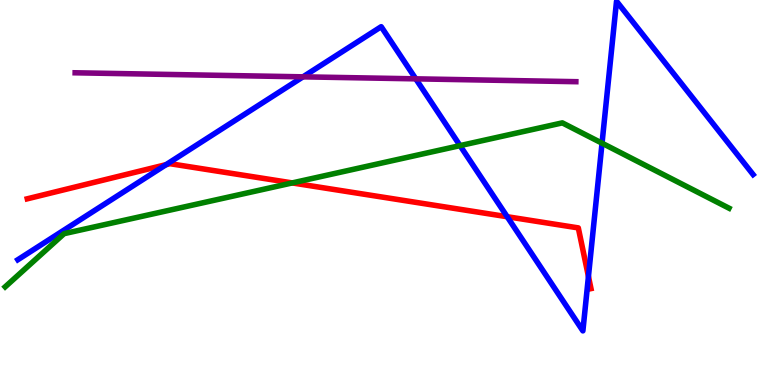[{'lines': ['blue', 'red'], 'intersections': [{'x': 2.14, 'y': 5.72}, {'x': 6.54, 'y': 4.37}, {'x': 7.59, 'y': 2.82}]}, {'lines': ['green', 'red'], 'intersections': [{'x': 3.77, 'y': 5.25}]}, {'lines': ['purple', 'red'], 'intersections': []}, {'lines': ['blue', 'green'], 'intersections': [{'x': 5.94, 'y': 6.22}, {'x': 7.77, 'y': 6.28}]}, {'lines': ['blue', 'purple'], 'intersections': [{'x': 3.91, 'y': 8.0}, {'x': 5.36, 'y': 7.95}]}, {'lines': ['green', 'purple'], 'intersections': []}]